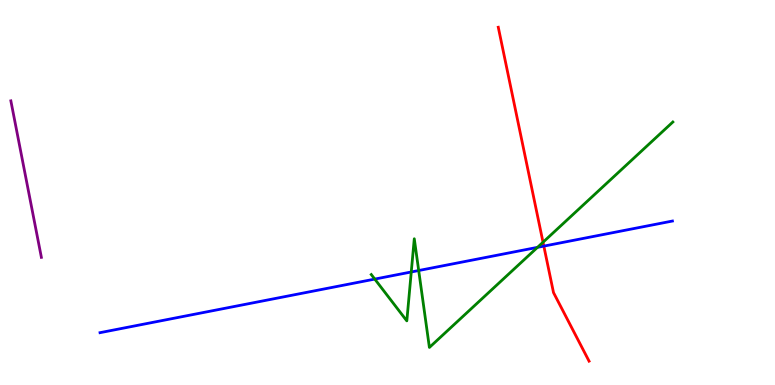[{'lines': ['blue', 'red'], 'intersections': [{'x': 7.02, 'y': 3.61}]}, {'lines': ['green', 'red'], 'intersections': [{'x': 7.01, 'y': 3.71}]}, {'lines': ['purple', 'red'], 'intersections': []}, {'lines': ['blue', 'green'], 'intersections': [{'x': 4.84, 'y': 2.75}, {'x': 5.31, 'y': 2.94}, {'x': 5.4, 'y': 2.97}, {'x': 6.94, 'y': 3.58}]}, {'lines': ['blue', 'purple'], 'intersections': []}, {'lines': ['green', 'purple'], 'intersections': []}]